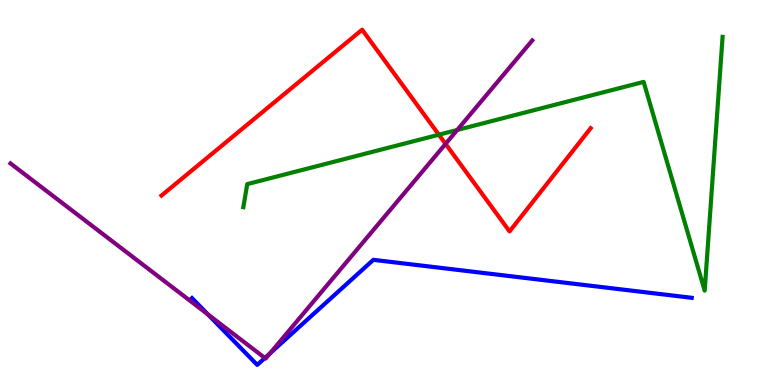[{'lines': ['blue', 'red'], 'intersections': []}, {'lines': ['green', 'red'], 'intersections': [{'x': 5.66, 'y': 6.5}]}, {'lines': ['purple', 'red'], 'intersections': [{'x': 5.75, 'y': 6.26}]}, {'lines': ['blue', 'green'], 'intersections': []}, {'lines': ['blue', 'purple'], 'intersections': [{'x': 2.68, 'y': 1.83}, {'x': 3.42, 'y': 0.702}, {'x': 3.49, 'y': 0.825}]}, {'lines': ['green', 'purple'], 'intersections': [{'x': 5.9, 'y': 6.62}]}]